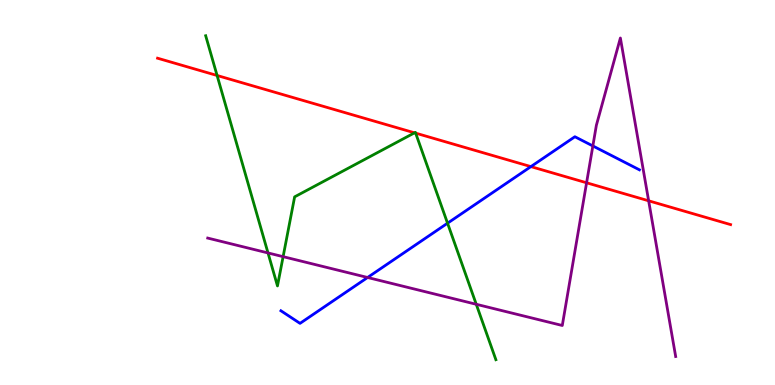[{'lines': ['blue', 'red'], 'intersections': [{'x': 6.85, 'y': 5.67}]}, {'lines': ['green', 'red'], 'intersections': [{'x': 2.8, 'y': 8.04}, {'x': 5.35, 'y': 6.55}, {'x': 5.36, 'y': 6.54}]}, {'lines': ['purple', 'red'], 'intersections': [{'x': 7.57, 'y': 5.25}, {'x': 8.37, 'y': 4.78}]}, {'lines': ['blue', 'green'], 'intersections': [{'x': 5.77, 'y': 4.2}]}, {'lines': ['blue', 'purple'], 'intersections': [{'x': 4.74, 'y': 2.79}, {'x': 7.65, 'y': 6.21}]}, {'lines': ['green', 'purple'], 'intersections': [{'x': 3.46, 'y': 3.43}, {'x': 3.65, 'y': 3.33}, {'x': 6.15, 'y': 2.1}]}]